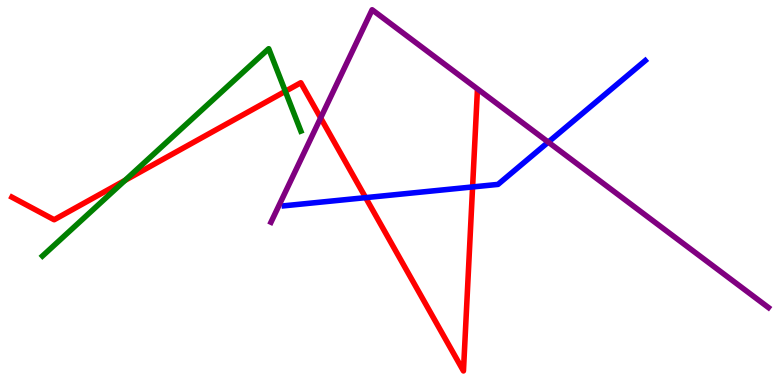[{'lines': ['blue', 'red'], 'intersections': [{'x': 4.72, 'y': 4.87}, {'x': 6.1, 'y': 5.14}]}, {'lines': ['green', 'red'], 'intersections': [{'x': 1.61, 'y': 5.31}, {'x': 3.68, 'y': 7.63}]}, {'lines': ['purple', 'red'], 'intersections': [{'x': 4.14, 'y': 6.94}]}, {'lines': ['blue', 'green'], 'intersections': []}, {'lines': ['blue', 'purple'], 'intersections': [{'x': 7.07, 'y': 6.31}]}, {'lines': ['green', 'purple'], 'intersections': []}]